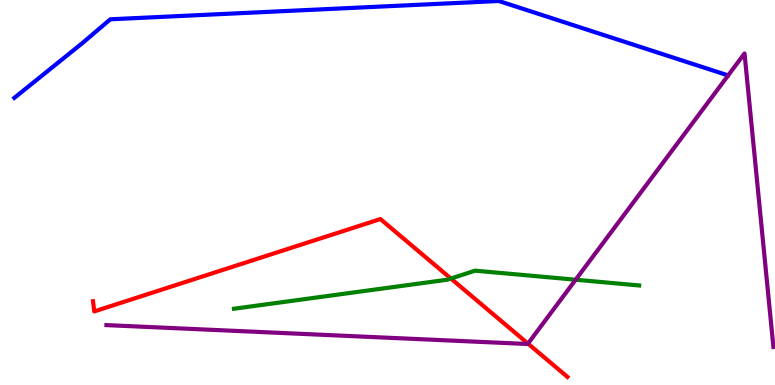[{'lines': ['blue', 'red'], 'intersections': []}, {'lines': ['green', 'red'], 'intersections': [{'x': 5.82, 'y': 2.77}]}, {'lines': ['purple', 'red'], 'intersections': [{'x': 6.81, 'y': 1.08}]}, {'lines': ['blue', 'green'], 'intersections': []}, {'lines': ['blue', 'purple'], 'intersections': []}, {'lines': ['green', 'purple'], 'intersections': [{'x': 7.43, 'y': 2.73}]}]